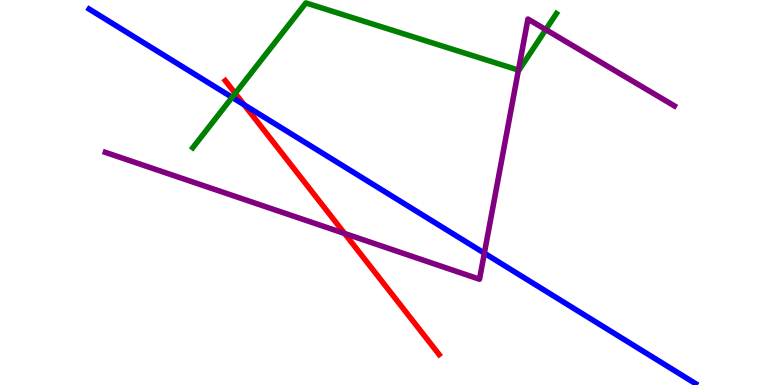[{'lines': ['blue', 'red'], 'intersections': [{'x': 3.15, 'y': 7.28}]}, {'lines': ['green', 'red'], 'intersections': [{'x': 3.04, 'y': 7.57}]}, {'lines': ['purple', 'red'], 'intersections': [{'x': 4.45, 'y': 3.94}]}, {'lines': ['blue', 'green'], 'intersections': [{'x': 3.0, 'y': 7.47}]}, {'lines': ['blue', 'purple'], 'intersections': [{'x': 6.25, 'y': 3.42}]}, {'lines': ['green', 'purple'], 'intersections': [{'x': 6.69, 'y': 8.18}, {'x': 7.04, 'y': 9.23}]}]